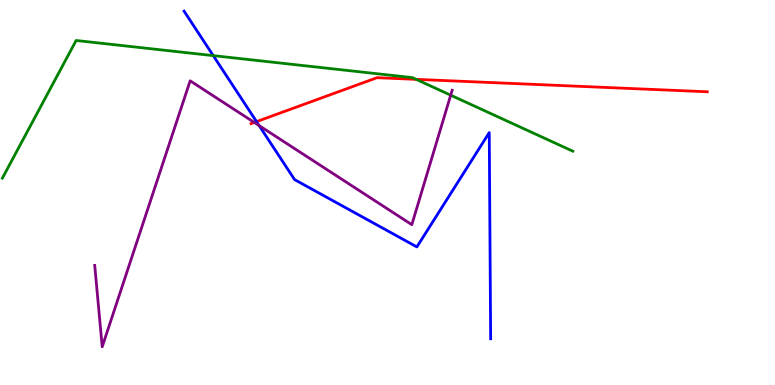[{'lines': ['blue', 'red'], 'intersections': [{'x': 3.31, 'y': 6.84}]}, {'lines': ['green', 'red'], 'intersections': [{'x': 5.37, 'y': 7.94}]}, {'lines': ['purple', 'red'], 'intersections': [{'x': 3.28, 'y': 6.82}]}, {'lines': ['blue', 'green'], 'intersections': [{'x': 2.75, 'y': 8.55}]}, {'lines': ['blue', 'purple'], 'intersections': [{'x': 3.34, 'y': 6.74}]}, {'lines': ['green', 'purple'], 'intersections': [{'x': 5.82, 'y': 7.53}]}]